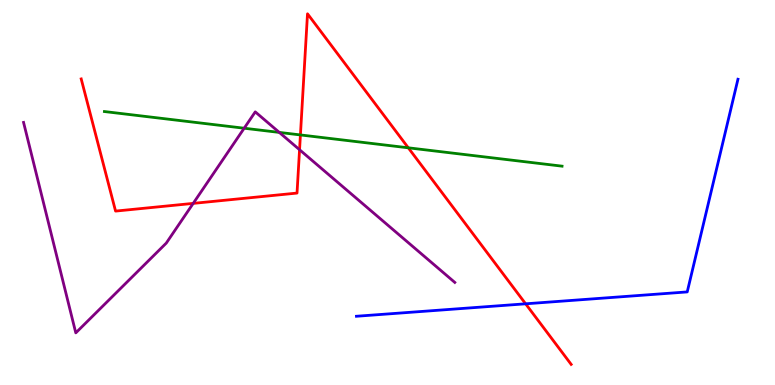[{'lines': ['blue', 'red'], 'intersections': [{'x': 6.78, 'y': 2.11}]}, {'lines': ['green', 'red'], 'intersections': [{'x': 3.88, 'y': 6.5}, {'x': 5.27, 'y': 6.16}]}, {'lines': ['purple', 'red'], 'intersections': [{'x': 2.49, 'y': 4.72}, {'x': 3.87, 'y': 6.11}]}, {'lines': ['blue', 'green'], 'intersections': []}, {'lines': ['blue', 'purple'], 'intersections': []}, {'lines': ['green', 'purple'], 'intersections': [{'x': 3.15, 'y': 6.67}, {'x': 3.6, 'y': 6.56}]}]